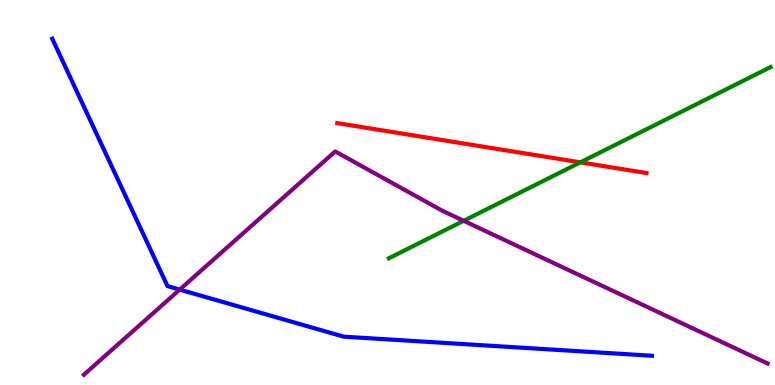[{'lines': ['blue', 'red'], 'intersections': []}, {'lines': ['green', 'red'], 'intersections': [{'x': 7.49, 'y': 5.78}]}, {'lines': ['purple', 'red'], 'intersections': []}, {'lines': ['blue', 'green'], 'intersections': []}, {'lines': ['blue', 'purple'], 'intersections': [{'x': 2.32, 'y': 2.48}]}, {'lines': ['green', 'purple'], 'intersections': [{'x': 5.98, 'y': 4.26}]}]